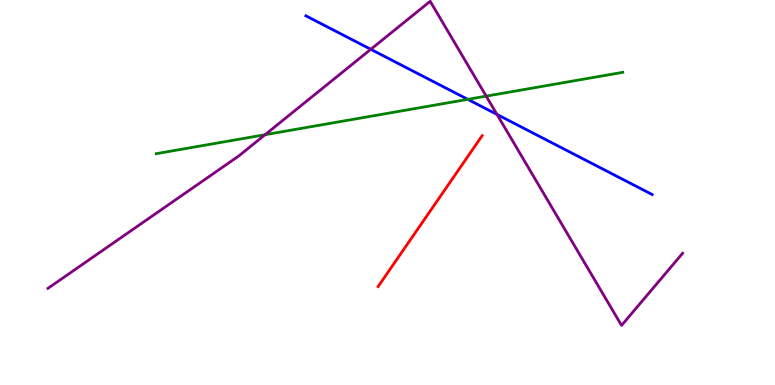[{'lines': ['blue', 'red'], 'intersections': []}, {'lines': ['green', 'red'], 'intersections': []}, {'lines': ['purple', 'red'], 'intersections': []}, {'lines': ['blue', 'green'], 'intersections': [{'x': 6.04, 'y': 7.42}]}, {'lines': ['blue', 'purple'], 'intersections': [{'x': 4.78, 'y': 8.72}, {'x': 6.41, 'y': 7.03}]}, {'lines': ['green', 'purple'], 'intersections': [{'x': 3.42, 'y': 6.5}, {'x': 6.27, 'y': 7.5}]}]